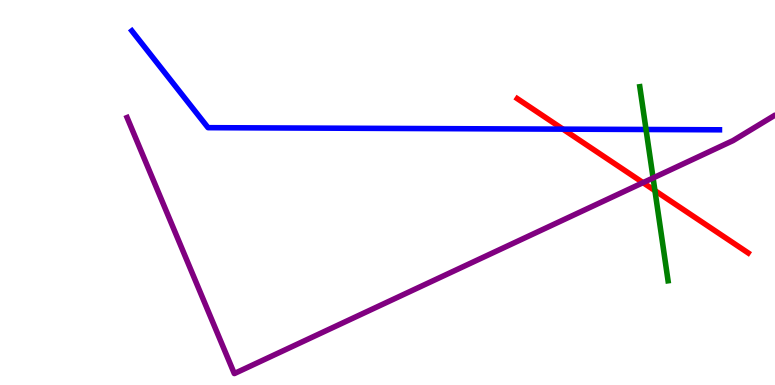[{'lines': ['blue', 'red'], 'intersections': [{'x': 7.26, 'y': 6.65}]}, {'lines': ['green', 'red'], 'intersections': [{'x': 8.45, 'y': 5.05}]}, {'lines': ['purple', 'red'], 'intersections': [{'x': 8.3, 'y': 5.26}]}, {'lines': ['blue', 'green'], 'intersections': [{'x': 8.34, 'y': 6.64}]}, {'lines': ['blue', 'purple'], 'intersections': []}, {'lines': ['green', 'purple'], 'intersections': [{'x': 8.43, 'y': 5.38}]}]